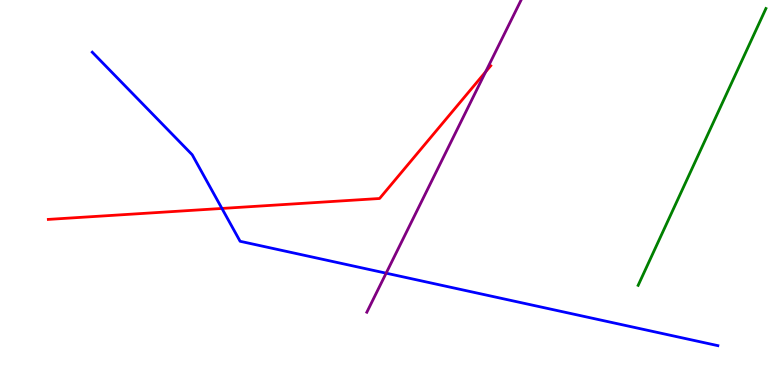[{'lines': ['blue', 'red'], 'intersections': [{'x': 2.86, 'y': 4.59}]}, {'lines': ['green', 'red'], 'intersections': []}, {'lines': ['purple', 'red'], 'intersections': [{'x': 6.27, 'y': 8.13}]}, {'lines': ['blue', 'green'], 'intersections': []}, {'lines': ['blue', 'purple'], 'intersections': [{'x': 4.98, 'y': 2.9}]}, {'lines': ['green', 'purple'], 'intersections': []}]